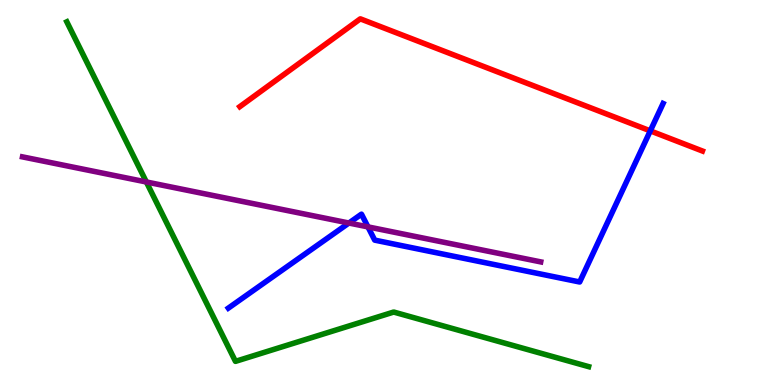[{'lines': ['blue', 'red'], 'intersections': [{'x': 8.39, 'y': 6.6}]}, {'lines': ['green', 'red'], 'intersections': []}, {'lines': ['purple', 'red'], 'intersections': []}, {'lines': ['blue', 'green'], 'intersections': []}, {'lines': ['blue', 'purple'], 'intersections': [{'x': 4.5, 'y': 4.21}, {'x': 4.75, 'y': 4.11}]}, {'lines': ['green', 'purple'], 'intersections': [{'x': 1.89, 'y': 5.27}]}]